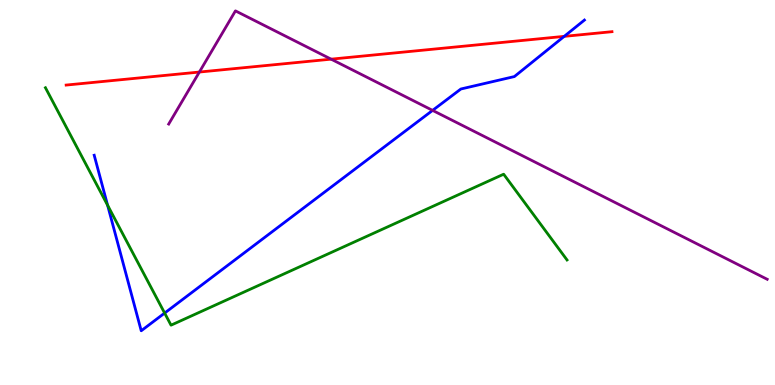[{'lines': ['blue', 'red'], 'intersections': [{'x': 7.28, 'y': 9.06}]}, {'lines': ['green', 'red'], 'intersections': []}, {'lines': ['purple', 'red'], 'intersections': [{'x': 2.57, 'y': 8.13}, {'x': 4.27, 'y': 8.46}]}, {'lines': ['blue', 'green'], 'intersections': [{'x': 1.39, 'y': 4.67}, {'x': 2.12, 'y': 1.87}]}, {'lines': ['blue', 'purple'], 'intersections': [{'x': 5.58, 'y': 7.13}]}, {'lines': ['green', 'purple'], 'intersections': []}]